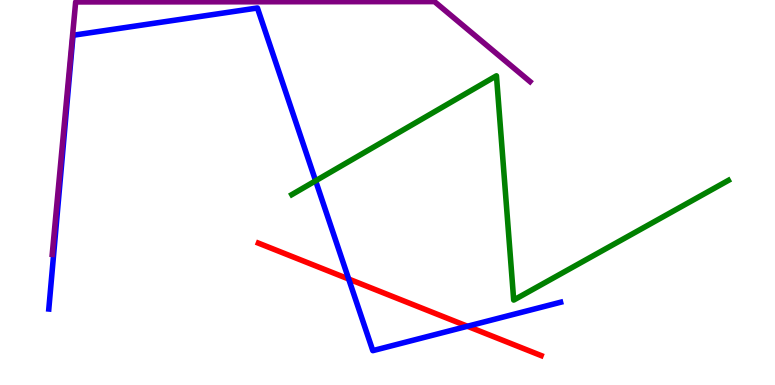[{'lines': ['blue', 'red'], 'intersections': [{'x': 4.5, 'y': 2.75}, {'x': 6.03, 'y': 1.53}]}, {'lines': ['green', 'red'], 'intersections': []}, {'lines': ['purple', 'red'], 'intersections': []}, {'lines': ['blue', 'green'], 'intersections': [{'x': 4.07, 'y': 5.3}]}, {'lines': ['blue', 'purple'], 'intersections': []}, {'lines': ['green', 'purple'], 'intersections': []}]